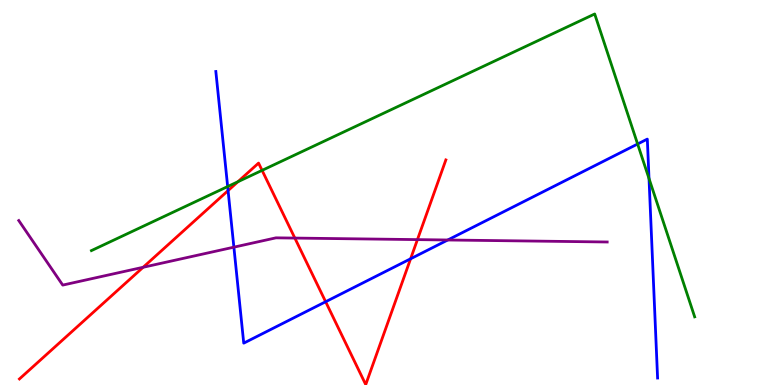[{'lines': ['blue', 'red'], 'intersections': [{'x': 2.94, 'y': 5.05}, {'x': 4.2, 'y': 2.16}, {'x': 5.3, 'y': 3.28}]}, {'lines': ['green', 'red'], 'intersections': [{'x': 3.07, 'y': 5.28}, {'x': 3.38, 'y': 5.57}]}, {'lines': ['purple', 'red'], 'intersections': [{'x': 1.85, 'y': 3.06}, {'x': 3.8, 'y': 3.82}, {'x': 5.39, 'y': 3.78}]}, {'lines': ['blue', 'green'], 'intersections': [{'x': 2.94, 'y': 5.15}, {'x': 8.23, 'y': 6.26}, {'x': 8.37, 'y': 5.36}]}, {'lines': ['blue', 'purple'], 'intersections': [{'x': 3.02, 'y': 3.58}, {'x': 5.78, 'y': 3.77}]}, {'lines': ['green', 'purple'], 'intersections': []}]